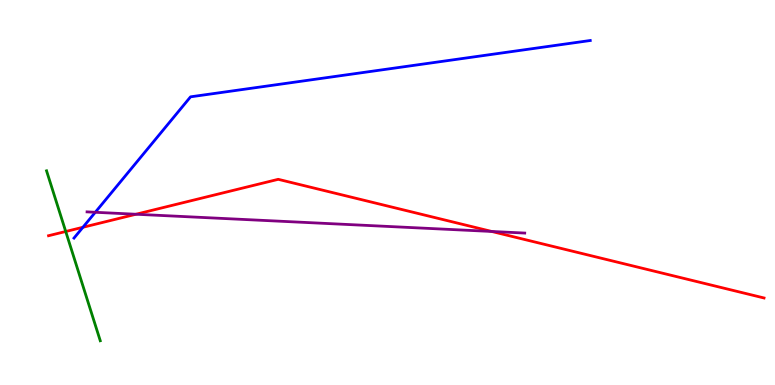[{'lines': ['blue', 'red'], 'intersections': [{'x': 1.07, 'y': 4.1}]}, {'lines': ['green', 'red'], 'intersections': [{'x': 0.848, 'y': 3.99}]}, {'lines': ['purple', 'red'], 'intersections': [{'x': 1.75, 'y': 4.44}, {'x': 6.34, 'y': 3.99}]}, {'lines': ['blue', 'green'], 'intersections': []}, {'lines': ['blue', 'purple'], 'intersections': [{'x': 1.23, 'y': 4.49}]}, {'lines': ['green', 'purple'], 'intersections': []}]